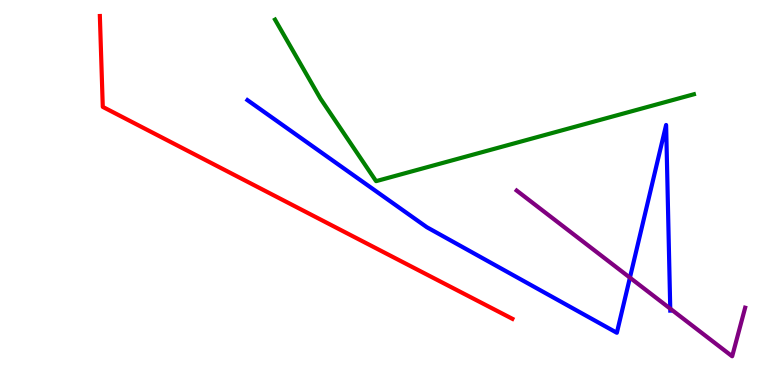[{'lines': ['blue', 'red'], 'intersections': []}, {'lines': ['green', 'red'], 'intersections': []}, {'lines': ['purple', 'red'], 'intersections': []}, {'lines': ['blue', 'green'], 'intersections': []}, {'lines': ['blue', 'purple'], 'intersections': [{'x': 8.13, 'y': 2.79}, {'x': 8.65, 'y': 1.98}]}, {'lines': ['green', 'purple'], 'intersections': []}]